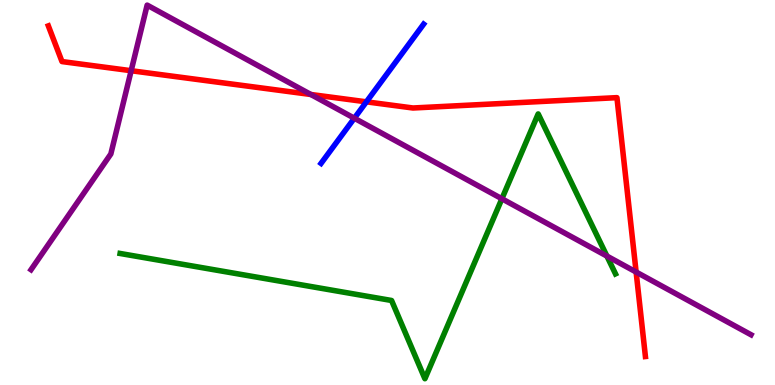[{'lines': ['blue', 'red'], 'intersections': [{'x': 4.73, 'y': 7.35}]}, {'lines': ['green', 'red'], 'intersections': []}, {'lines': ['purple', 'red'], 'intersections': [{'x': 1.69, 'y': 8.16}, {'x': 4.01, 'y': 7.55}, {'x': 8.21, 'y': 2.93}]}, {'lines': ['blue', 'green'], 'intersections': []}, {'lines': ['blue', 'purple'], 'intersections': [{'x': 4.57, 'y': 6.93}]}, {'lines': ['green', 'purple'], 'intersections': [{'x': 6.48, 'y': 4.84}, {'x': 7.83, 'y': 3.35}]}]